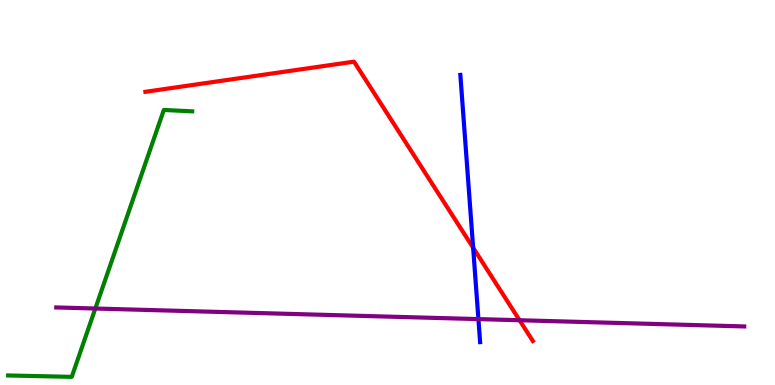[{'lines': ['blue', 'red'], 'intersections': [{'x': 6.11, 'y': 3.56}]}, {'lines': ['green', 'red'], 'intersections': []}, {'lines': ['purple', 'red'], 'intersections': [{'x': 6.7, 'y': 1.68}]}, {'lines': ['blue', 'green'], 'intersections': []}, {'lines': ['blue', 'purple'], 'intersections': [{'x': 6.17, 'y': 1.71}]}, {'lines': ['green', 'purple'], 'intersections': [{'x': 1.23, 'y': 1.99}]}]